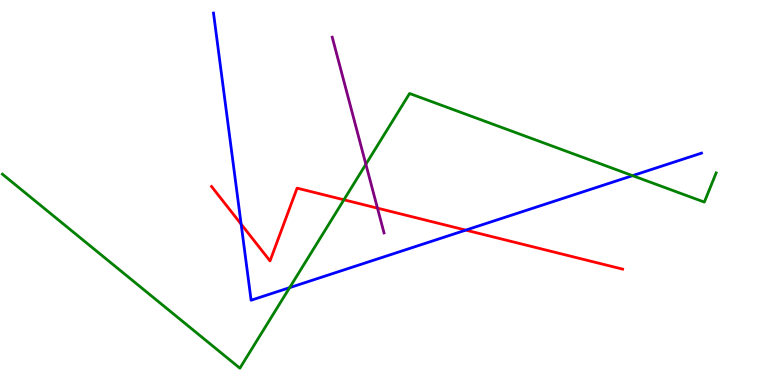[{'lines': ['blue', 'red'], 'intersections': [{'x': 3.11, 'y': 4.18}, {'x': 6.01, 'y': 4.02}]}, {'lines': ['green', 'red'], 'intersections': [{'x': 4.44, 'y': 4.81}]}, {'lines': ['purple', 'red'], 'intersections': [{'x': 4.87, 'y': 4.59}]}, {'lines': ['blue', 'green'], 'intersections': [{'x': 3.74, 'y': 2.53}, {'x': 8.16, 'y': 5.44}]}, {'lines': ['blue', 'purple'], 'intersections': []}, {'lines': ['green', 'purple'], 'intersections': [{'x': 4.72, 'y': 5.73}]}]